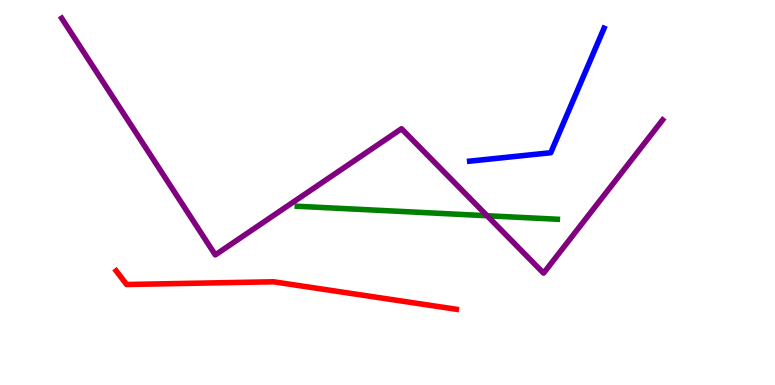[{'lines': ['blue', 'red'], 'intersections': []}, {'lines': ['green', 'red'], 'intersections': []}, {'lines': ['purple', 'red'], 'intersections': []}, {'lines': ['blue', 'green'], 'intersections': []}, {'lines': ['blue', 'purple'], 'intersections': []}, {'lines': ['green', 'purple'], 'intersections': [{'x': 6.28, 'y': 4.4}]}]